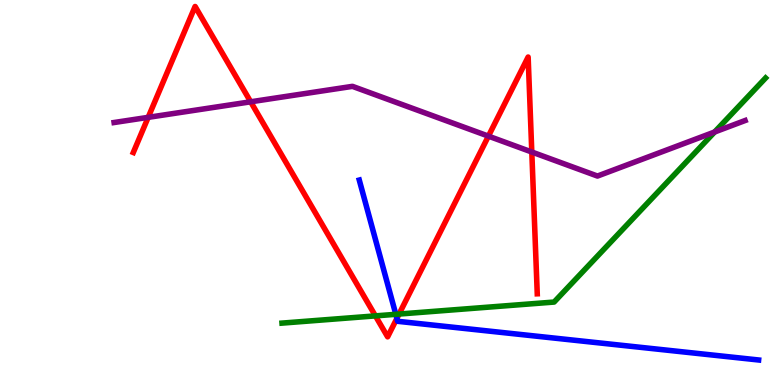[{'lines': ['blue', 'red'], 'intersections': [{'x': 5.12, 'y': 1.73}]}, {'lines': ['green', 'red'], 'intersections': [{'x': 4.84, 'y': 1.8}, {'x': 5.15, 'y': 1.84}]}, {'lines': ['purple', 'red'], 'intersections': [{'x': 1.91, 'y': 6.95}, {'x': 3.23, 'y': 7.36}, {'x': 6.3, 'y': 6.46}, {'x': 6.86, 'y': 6.05}]}, {'lines': ['blue', 'green'], 'intersections': [{'x': 5.11, 'y': 1.84}]}, {'lines': ['blue', 'purple'], 'intersections': []}, {'lines': ['green', 'purple'], 'intersections': [{'x': 9.22, 'y': 6.57}]}]